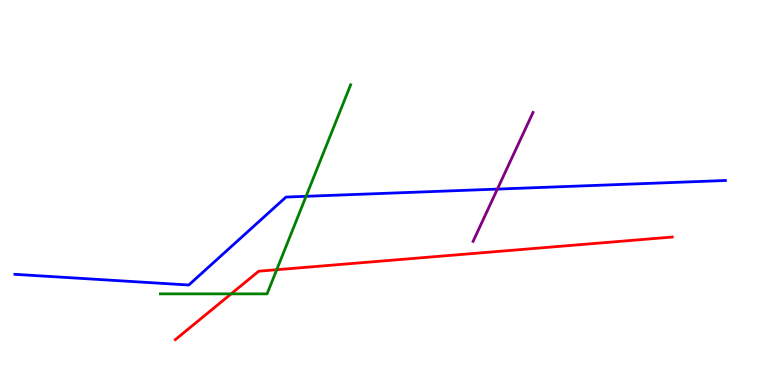[{'lines': ['blue', 'red'], 'intersections': []}, {'lines': ['green', 'red'], 'intersections': [{'x': 2.98, 'y': 2.37}, {'x': 3.57, 'y': 2.99}]}, {'lines': ['purple', 'red'], 'intersections': []}, {'lines': ['blue', 'green'], 'intersections': [{'x': 3.95, 'y': 4.9}]}, {'lines': ['blue', 'purple'], 'intersections': [{'x': 6.42, 'y': 5.09}]}, {'lines': ['green', 'purple'], 'intersections': []}]